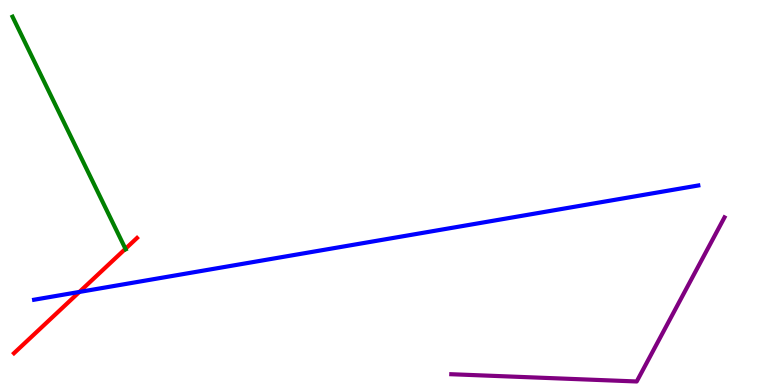[{'lines': ['blue', 'red'], 'intersections': [{'x': 1.02, 'y': 2.42}]}, {'lines': ['green', 'red'], 'intersections': [{'x': 1.62, 'y': 3.54}]}, {'lines': ['purple', 'red'], 'intersections': []}, {'lines': ['blue', 'green'], 'intersections': []}, {'lines': ['blue', 'purple'], 'intersections': []}, {'lines': ['green', 'purple'], 'intersections': []}]